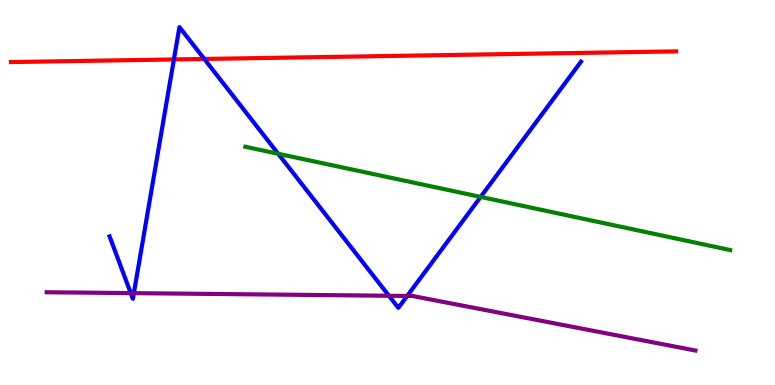[{'lines': ['blue', 'red'], 'intersections': [{'x': 2.24, 'y': 8.46}, {'x': 2.64, 'y': 8.47}]}, {'lines': ['green', 'red'], 'intersections': []}, {'lines': ['purple', 'red'], 'intersections': []}, {'lines': ['blue', 'green'], 'intersections': [{'x': 3.59, 'y': 6.01}, {'x': 6.2, 'y': 4.89}]}, {'lines': ['blue', 'purple'], 'intersections': [{'x': 1.69, 'y': 2.39}, {'x': 1.73, 'y': 2.39}, {'x': 5.02, 'y': 2.32}, {'x': 5.25, 'y': 2.31}]}, {'lines': ['green', 'purple'], 'intersections': []}]